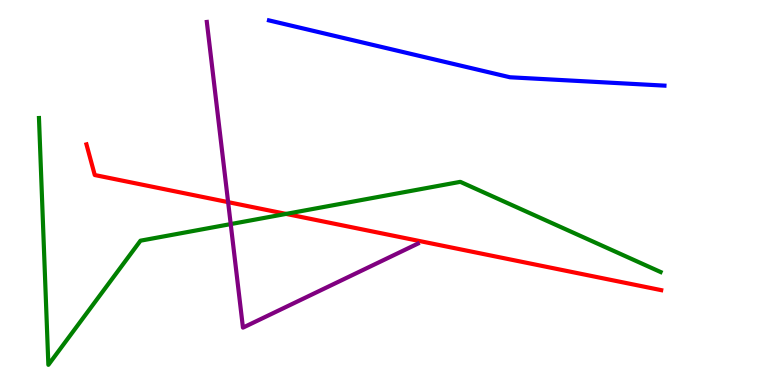[{'lines': ['blue', 'red'], 'intersections': []}, {'lines': ['green', 'red'], 'intersections': [{'x': 3.69, 'y': 4.44}]}, {'lines': ['purple', 'red'], 'intersections': [{'x': 2.94, 'y': 4.75}]}, {'lines': ['blue', 'green'], 'intersections': []}, {'lines': ['blue', 'purple'], 'intersections': []}, {'lines': ['green', 'purple'], 'intersections': [{'x': 2.98, 'y': 4.18}]}]